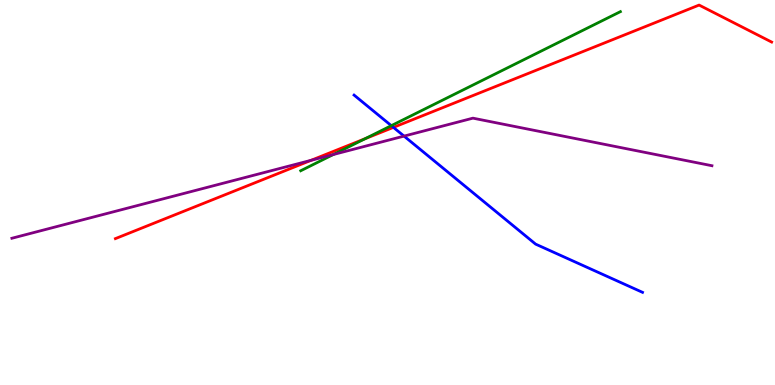[{'lines': ['blue', 'red'], 'intersections': [{'x': 5.08, 'y': 6.69}]}, {'lines': ['green', 'red'], 'intersections': [{'x': 4.71, 'y': 6.4}]}, {'lines': ['purple', 'red'], 'intersections': [{'x': 4.01, 'y': 5.84}]}, {'lines': ['blue', 'green'], 'intersections': [{'x': 5.05, 'y': 6.74}]}, {'lines': ['blue', 'purple'], 'intersections': [{'x': 5.21, 'y': 6.46}]}, {'lines': ['green', 'purple'], 'intersections': [{'x': 4.3, 'y': 5.99}]}]